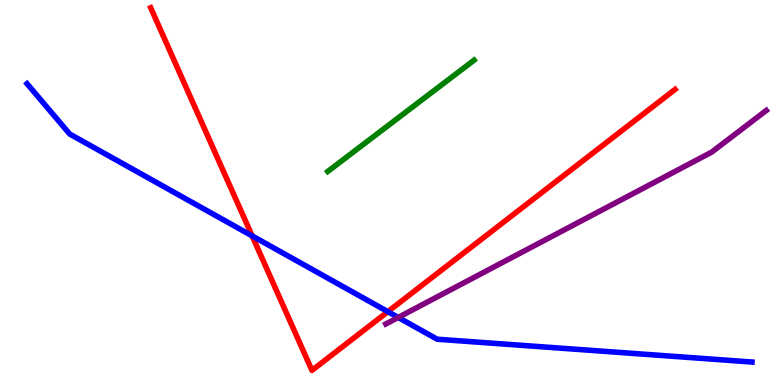[{'lines': ['blue', 'red'], 'intersections': [{'x': 3.25, 'y': 3.87}, {'x': 5.0, 'y': 1.9}]}, {'lines': ['green', 'red'], 'intersections': []}, {'lines': ['purple', 'red'], 'intersections': []}, {'lines': ['blue', 'green'], 'intersections': []}, {'lines': ['blue', 'purple'], 'intersections': [{'x': 5.14, 'y': 1.75}]}, {'lines': ['green', 'purple'], 'intersections': []}]